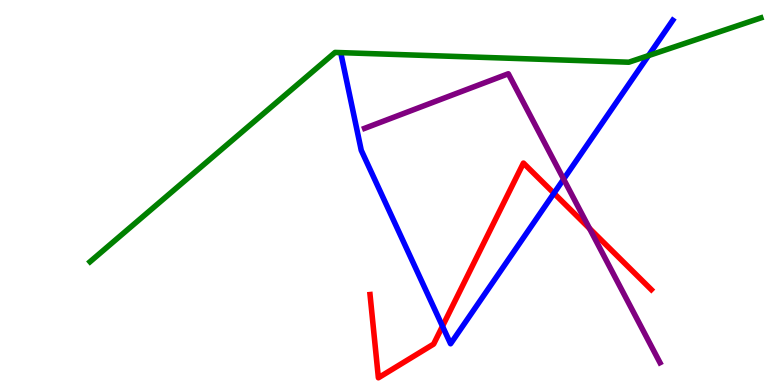[{'lines': ['blue', 'red'], 'intersections': [{'x': 5.71, 'y': 1.53}, {'x': 7.15, 'y': 4.98}]}, {'lines': ['green', 'red'], 'intersections': []}, {'lines': ['purple', 'red'], 'intersections': [{'x': 7.61, 'y': 4.06}]}, {'lines': ['blue', 'green'], 'intersections': [{'x': 8.37, 'y': 8.56}]}, {'lines': ['blue', 'purple'], 'intersections': [{'x': 7.27, 'y': 5.35}]}, {'lines': ['green', 'purple'], 'intersections': []}]